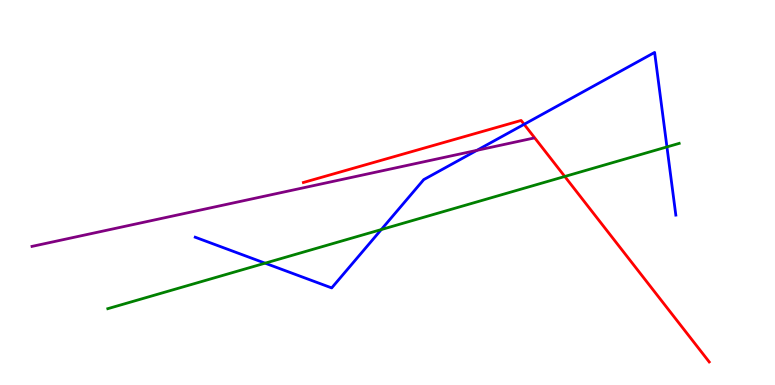[{'lines': ['blue', 'red'], 'intersections': [{'x': 6.76, 'y': 6.77}]}, {'lines': ['green', 'red'], 'intersections': [{'x': 7.29, 'y': 5.42}]}, {'lines': ['purple', 'red'], 'intersections': []}, {'lines': ['blue', 'green'], 'intersections': [{'x': 3.42, 'y': 3.16}, {'x': 4.92, 'y': 4.04}, {'x': 8.61, 'y': 6.18}]}, {'lines': ['blue', 'purple'], 'intersections': [{'x': 6.15, 'y': 6.09}]}, {'lines': ['green', 'purple'], 'intersections': []}]